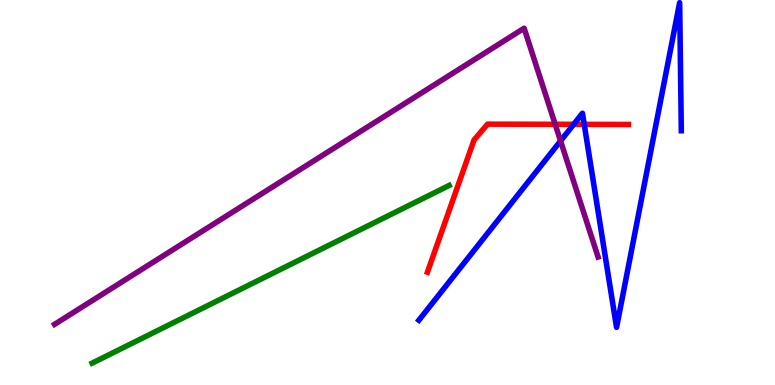[{'lines': ['blue', 'red'], 'intersections': [{'x': 7.4, 'y': 6.77}, {'x': 7.54, 'y': 6.77}]}, {'lines': ['green', 'red'], 'intersections': []}, {'lines': ['purple', 'red'], 'intersections': [{'x': 7.16, 'y': 6.77}]}, {'lines': ['blue', 'green'], 'intersections': []}, {'lines': ['blue', 'purple'], 'intersections': [{'x': 7.23, 'y': 6.34}]}, {'lines': ['green', 'purple'], 'intersections': []}]